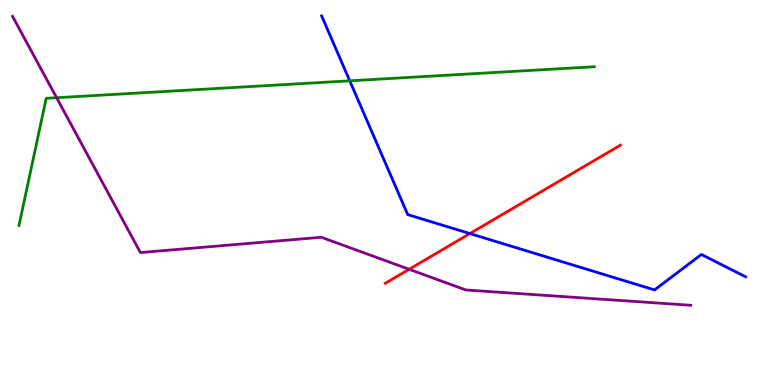[{'lines': ['blue', 'red'], 'intersections': [{'x': 6.06, 'y': 3.93}]}, {'lines': ['green', 'red'], 'intersections': []}, {'lines': ['purple', 'red'], 'intersections': [{'x': 5.28, 'y': 3.01}]}, {'lines': ['blue', 'green'], 'intersections': [{'x': 4.51, 'y': 7.9}]}, {'lines': ['blue', 'purple'], 'intersections': []}, {'lines': ['green', 'purple'], 'intersections': [{'x': 0.73, 'y': 7.46}]}]